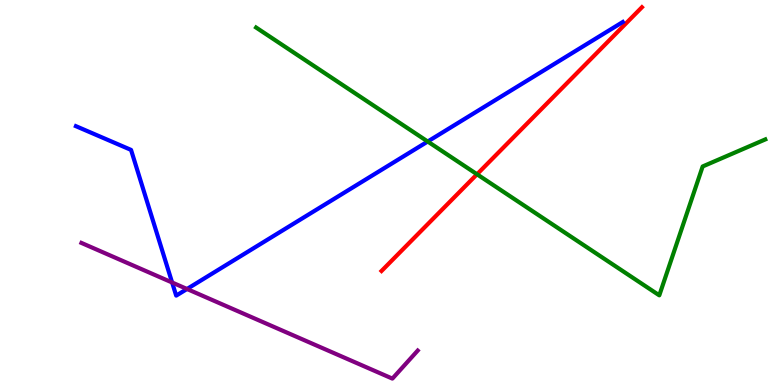[{'lines': ['blue', 'red'], 'intersections': []}, {'lines': ['green', 'red'], 'intersections': [{'x': 6.16, 'y': 5.47}]}, {'lines': ['purple', 'red'], 'intersections': []}, {'lines': ['blue', 'green'], 'intersections': [{'x': 5.52, 'y': 6.32}]}, {'lines': ['blue', 'purple'], 'intersections': [{'x': 2.22, 'y': 2.66}, {'x': 2.41, 'y': 2.49}]}, {'lines': ['green', 'purple'], 'intersections': []}]